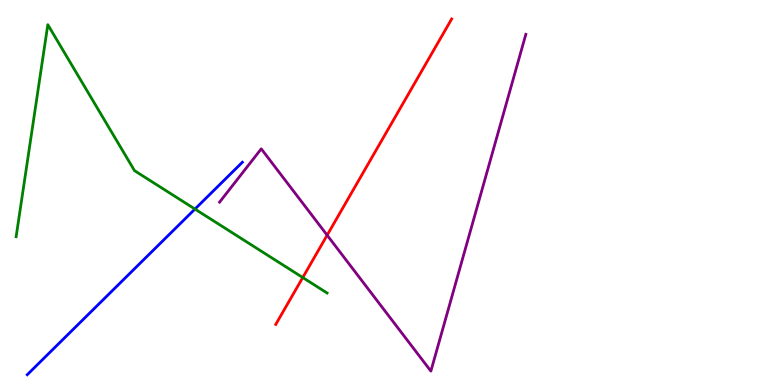[{'lines': ['blue', 'red'], 'intersections': []}, {'lines': ['green', 'red'], 'intersections': [{'x': 3.91, 'y': 2.79}]}, {'lines': ['purple', 'red'], 'intersections': [{'x': 4.22, 'y': 3.89}]}, {'lines': ['blue', 'green'], 'intersections': [{'x': 2.52, 'y': 4.57}]}, {'lines': ['blue', 'purple'], 'intersections': []}, {'lines': ['green', 'purple'], 'intersections': []}]